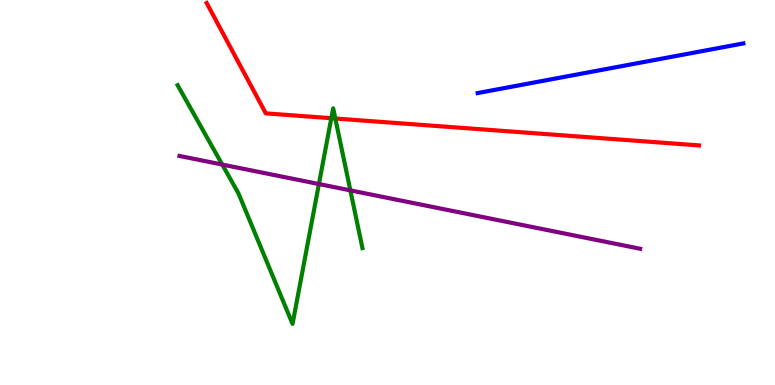[{'lines': ['blue', 'red'], 'intersections': []}, {'lines': ['green', 'red'], 'intersections': [{'x': 4.28, 'y': 6.93}, {'x': 4.33, 'y': 6.92}]}, {'lines': ['purple', 'red'], 'intersections': []}, {'lines': ['blue', 'green'], 'intersections': []}, {'lines': ['blue', 'purple'], 'intersections': []}, {'lines': ['green', 'purple'], 'intersections': [{'x': 2.87, 'y': 5.73}, {'x': 4.11, 'y': 5.22}, {'x': 4.52, 'y': 5.06}]}]